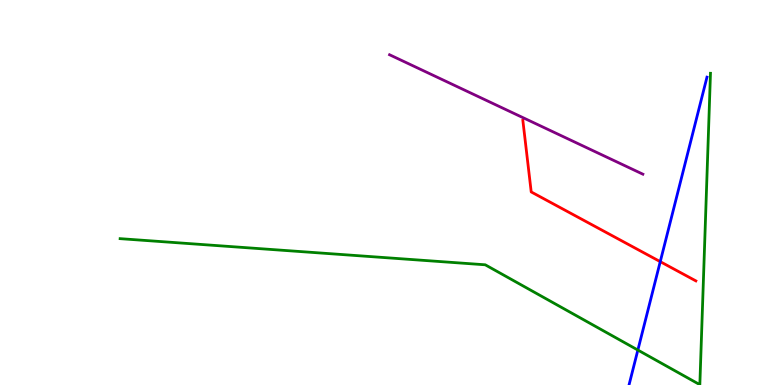[{'lines': ['blue', 'red'], 'intersections': [{'x': 8.52, 'y': 3.2}]}, {'lines': ['green', 'red'], 'intersections': []}, {'lines': ['purple', 'red'], 'intersections': []}, {'lines': ['blue', 'green'], 'intersections': [{'x': 8.23, 'y': 0.908}]}, {'lines': ['blue', 'purple'], 'intersections': []}, {'lines': ['green', 'purple'], 'intersections': []}]